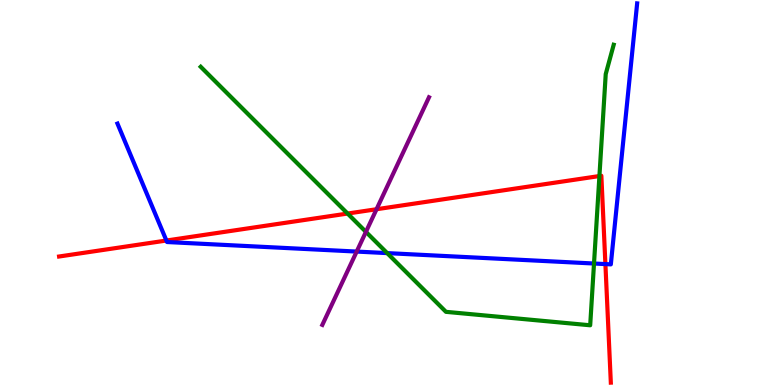[{'lines': ['blue', 'red'], 'intersections': [{'x': 2.15, 'y': 3.75}, {'x': 7.81, 'y': 3.14}]}, {'lines': ['green', 'red'], 'intersections': [{'x': 4.49, 'y': 4.45}, {'x': 7.73, 'y': 5.43}]}, {'lines': ['purple', 'red'], 'intersections': [{'x': 4.86, 'y': 4.57}]}, {'lines': ['blue', 'green'], 'intersections': [{'x': 5.0, 'y': 3.43}, {'x': 7.66, 'y': 3.16}]}, {'lines': ['blue', 'purple'], 'intersections': [{'x': 4.6, 'y': 3.47}]}, {'lines': ['green', 'purple'], 'intersections': [{'x': 4.72, 'y': 3.98}]}]